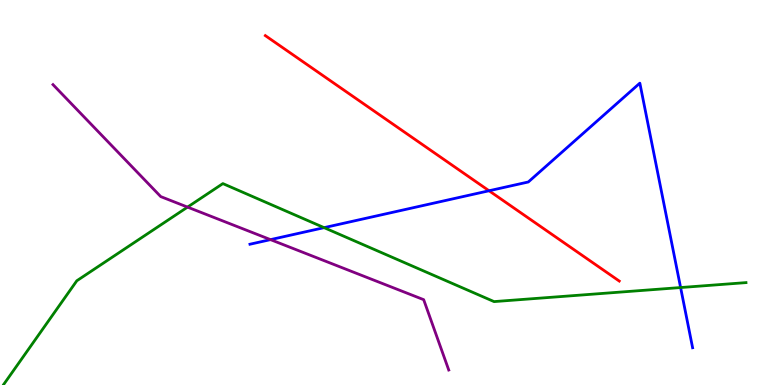[{'lines': ['blue', 'red'], 'intersections': [{'x': 6.31, 'y': 5.05}]}, {'lines': ['green', 'red'], 'intersections': []}, {'lines': ['purple', 'red'], 'intersections': []}, {'lines': ['blue', 'green'], 'intersections': [{'x': 4.18, 'y': 4.09}, {'x': 8.78, 'y': 2.53}]}, {'lines': ['blue', 'purple'], 'intersections': [{'x': 3.49, 'y': 3.78}]}, {'lines': ['green', 'purple'], 'intersections': [{'x': 2.42, 'y': 4.62}]}]